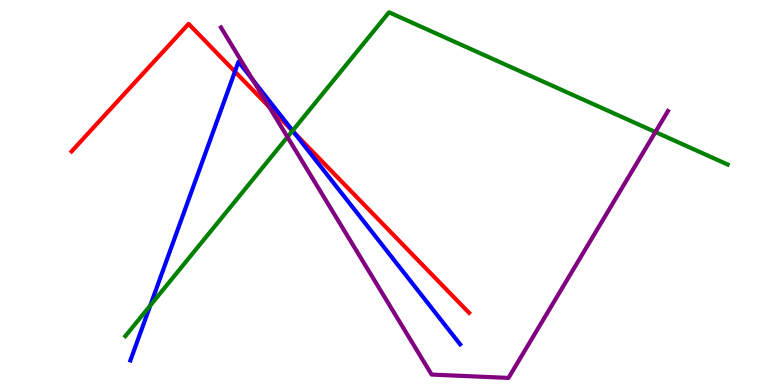[{'lines': ['blue', 'red'], 'intersections': [{'x': 3.03, 'y': 8.14}, {'x': 3.79, 'y': 6.56}]}, {'lines': ['green', 'red'], 'intersections': [{'x': 3.77, 'y': 6.6}]}, {'lines': ['purple', 'red'], 'intersections': [{'x': 3.47, 'y': 7.22}]}, {'lines': ['blue', 'green'], 'intersections': [{'x': 1.94, 'y': 2.07}, {'x': 3.78, 'y': 6.61}]}, {'lines': ['blue', 'purple'], 'intersections': [{'x': 3.26, 'y': 7.92}]}, {'lines': ['green', 'purple'], 'intersections': [{'x': 3.71, 'y': 6.44}, {'x': 8.46, 'y': 6.57}]}]